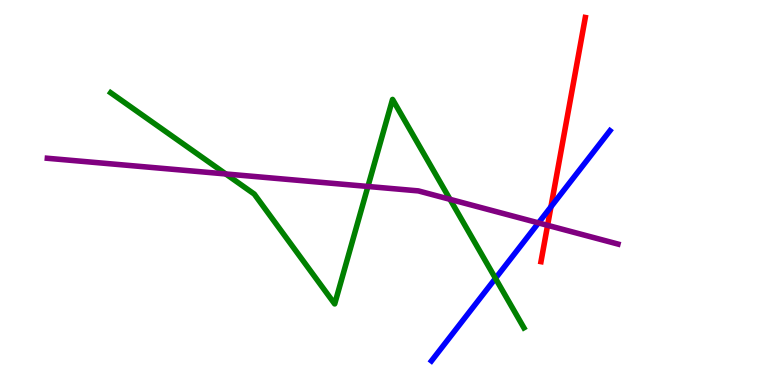[{'lines': ['blue', 'red'], 'intersections': [{'x': 7.11, 'y': 4.63}]}, {'lines': ['green', 'red'], 'intersections': []}, {'lines': ['purple', 'red'], 'intersections': [{'x': 7.07, 'y': 4.15}]}, {'lines': ['blue', 'green'], 'intersections': [{'x': 6.39, 'y': 2.77}]}, {'lines': ['blue', 'purple'], 'intersections': [{'x': 6.95, 'y': 4.21}]}, {'lines': ['green', 'purple'], 'intersections': [{'x': 2.91, 'y': 5.48}, {'x': 4.75, 'y': 5.16}, {'x': 5.81, 'y': 4.82}]}]